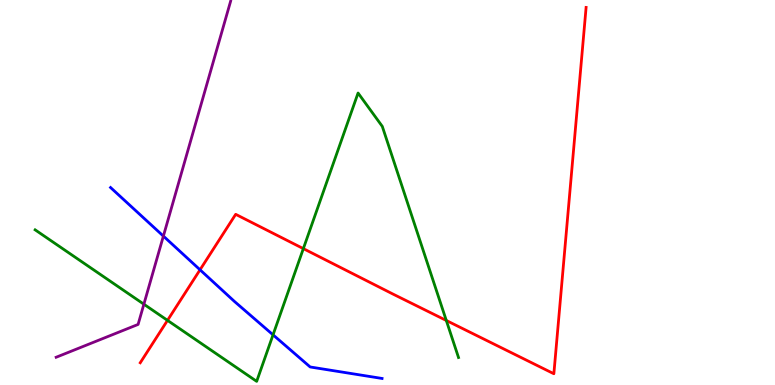[{'lines': ['blue', 'red'], 'intersections': [{'x': 2.58, 'y': 2.99}]}, {'lines': ['green', 'red'], 'intersections': [{'x': 2.16, 'y': 1.68}, {'x': 3.91, 'y': 3.54}, {'x': 5.76, 'y': 1.68}]}, {'lines': ['purple', 'red'], 'intersections': []}, {'lines': ['blue', 'green'], 'intersections': [{'x': 3.52, 'y': 1.3}]}, {'lines': ['blue', 'purple'], 'intersections': [{'x': 2.11, 'y': 3.87}]}, {'lines': ['green', 'purple'], 'intersections': [{'x': 1.86, 'y': 2.1}]}]